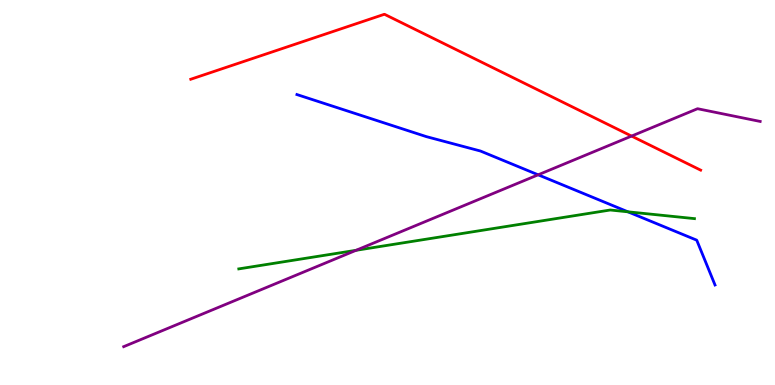[{'lines': ['blue', 'red'], 'intersections': []}, {'lines': ['green', 'red'], 'intersections': []}, {'lines': ['purple', 'red'], 'intersections': [{'x': 8.15, 'y': 6.47}]}, {'lines': ['blue', 'green'], 'intersections': [{'x': 8.1, 'y': 4.5}]}, {'lines': ['blue', 'purple'], 'intersections': [{'x': 6.94, 'y': 5.46}]}, {'lines': ['green', 'purple'], 'intersections': [{'x': 4.59, 'y': 3.5}]}]